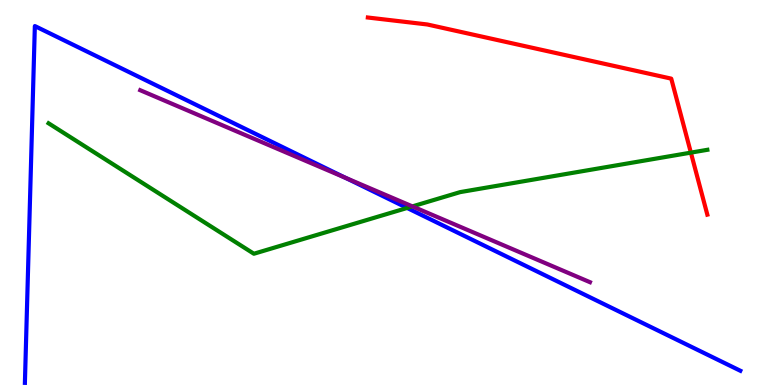[{'lines': ['blue', 'red'], 'intersections': []}, {'lines': ['green', 'red'], 'intersections': [{'x': 8.91, 'y': 6.04}]}, {'lines': ['purple', 'red'], 'intersections': []}, {'lines': ['blue', 'green'], 'intersections': [{'x': 5.25, 'y': 4.6}]}, {'lines': ['blue', 'purple'], 'intersections': [{'x': 4.46, 'y': 5.38}]}, {'lines': ['green', 'purple'], 'intersections': [{'x': 5.32, 'y': 4.64}]}]